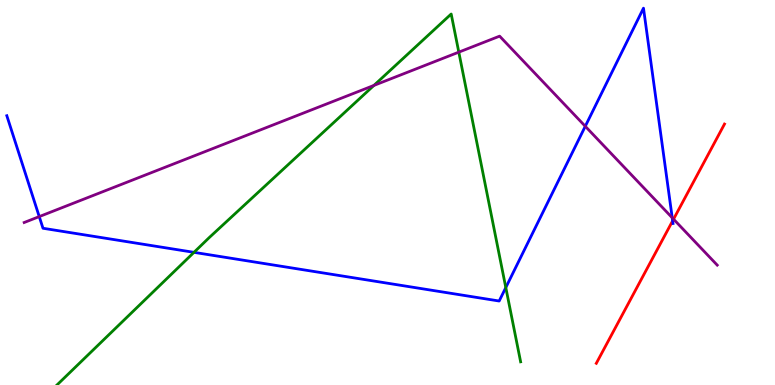[{'lines': ['blue', 'red'], 'intersections': [{'x': 8.68, 'y': 4.26}]}, {'lines': ['green', 'red'], 'intersections': []}, {'lines': ['purple', 'red'], 'intersections': [{'x': 8.69, 'y': 4.31}]}, {'lines': ['blue', 'green'], 'intersections': [{'x': 2.5, 'y': 3.45}, {'x': 6.53, 'y': 2.53}]}, {'lines': ['blue', 'purple'], 'intersections': [{'x': 0.506, 'y': 4.37}, {'x': 7.55, 'y': 6.72}, {'x': 8.67, 'y': 4.34}]}, {'lines': ['green', 'purple'], 'intersections': [{'x': 4.82, 'y': 7.78}, {'x': 5.92, 'y': 8.65}]}]